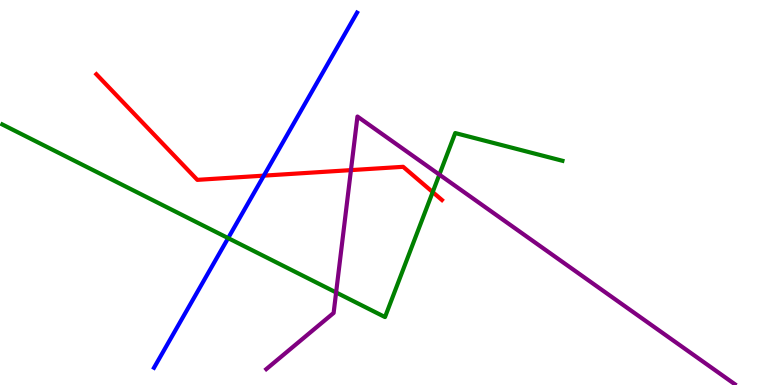[{'lines': ['blue', 'red'], 'intersections': [{'x': 3.4, 'y': 5.44}]}, {'lines': ['green', 'red'], 'intersections': [{'x': 5.58, 'y': 5.01}]}, {'lines': ['purple', 'red'], 'intersections': [{'x': 4.53, 'y': 5.58}]}, {'lines': ['blue', 'green'], 'intersections': [{'x': 2.94, 'y': 3.82}]}, {'lines': ['blue', 'purple'], 'intersections': []}, {'lines': ['green', 'purple'], 'intersections': [{'x': 4.34, 'y': 2.4}, {'x': 5.67, 'y': 5.46}]}]